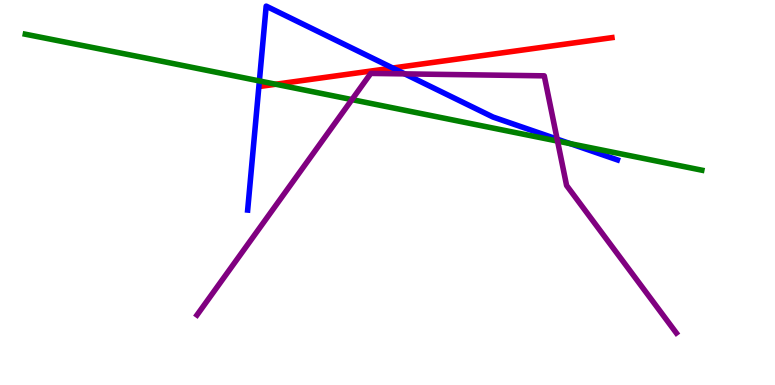[{'lines': ['blue', 'red'], 'intersections': [{'x': 5.07, 'y': 8.23}]}, {'lines': ['green', 'red'], 'intersections': [{'x': 3.56, 'y': 7.81}]}, {'lines': ['purple', 'red'], 'intersections': []}, {'lines': ['blue', 'green'], 'intersections': [{'x': 3.35, 'y': 7.9}, {'x': 7.36, 'y': 6.27}]}, {'lines': ['blue', 'purple'], 'intersections': [{'x': 5.22, 'y': 8.08}, {'x': 7.19, 'y': 6.39}]}, {'lines': ['green', 'purple'], 'intersections': [{'x': 4.54, 'y': 7.41}, {'x': 7.19, 'y': 6.34}]}]